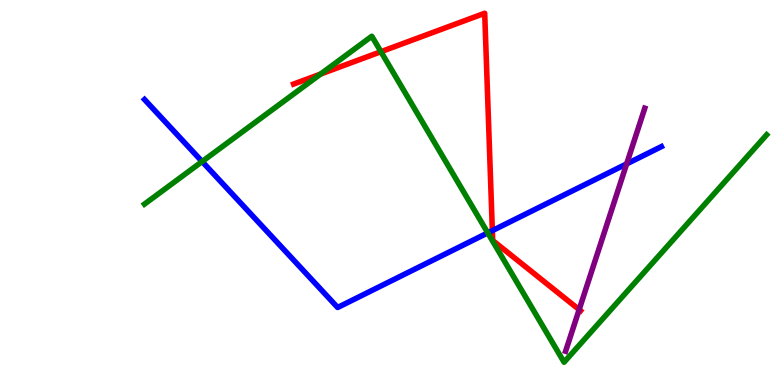[{'lines': ['blue', 'red'], 'intersections': [{'x': 6.35, 'y': 4.01}]}, {'lines': ['green', 'red'], 'intersections': [{'x': 4.14, 'y': 8.08}, {'x': 4.92, 'y': 8.66}]}, {'lines': ['purple', 'red'], 'intersections': [{'x': 7.47, 'y': 1.96}]}, {'lines': ['blue', 'green'], 'intersections': [{'x': 2.61, 'y': 5.8}, {'x': 6.29, 'y': 3.95}]}, {'lines': ['blue', 'purple'], 'intersections': [{'x': 8.09, 'y': 5.74}]}, {'lines': ['green', 'purple'], 'intersections': []}]